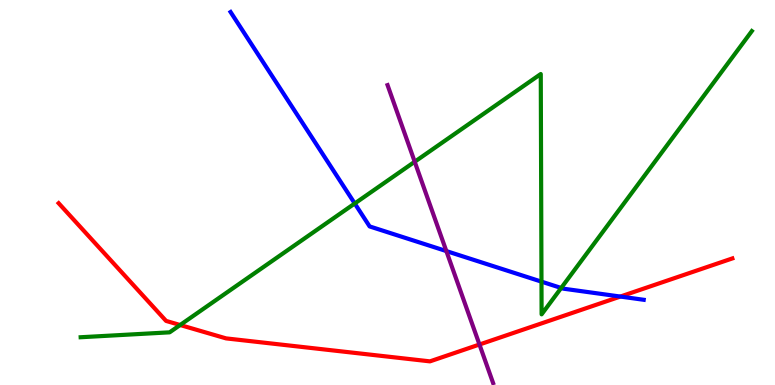[{'lines': ['blue', 'red'], 'intersections': [{'x': 8.0, 'y': 2.3}]}, {'lines': ['green', 'red'], 'intersections': [{'x': 2.32, 'y': 1.56}]}, {'lines': ['purple', 'red'], 'intersections': [{'x': 6.19, 'y': 1.05}]}, {'lines': ['blue', 'green'], 'intersections': [{'x': 4.58, 'y': 4.71}, {'x': 6.99, 'y': 2.68}, {'x': 7.24, 'y': 2.52}]}, {'lines': ['blue', 'purple'], 'intersections': [{'x': 5.76, 'y': 3.48}]}, {'lines': ['green', 'purple'], 'intersections': [{'x': 5.35, 'y': 5.8}]}]